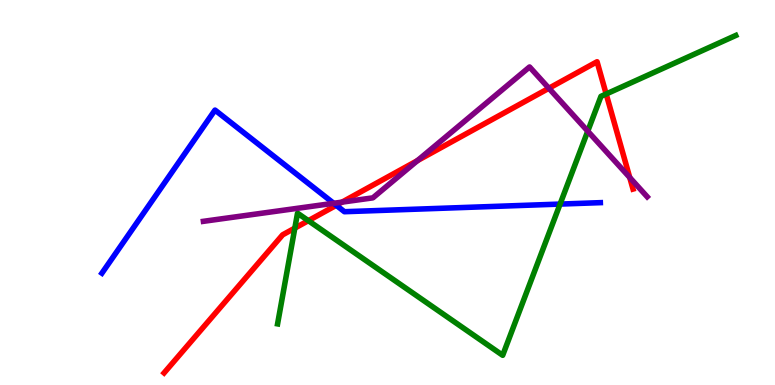[{'lines': ['blue', 'red'], 'intersections': [{'x': 4.34, 'y': 4.67}]}, {'lines': ['green', 'red'], 'intersections': [{'x': 3.8, 'y': 4.08}, {'x': 3.98, 'y': 4.27}, {'x': 7.82, 'y': 7.56}]}, {'lines': ['purple', 'red'], 'intersections': [{'x': 4.41, 'y': 4.75}, {'x': 5.39, 'y': 5.83}, {'x': 7.08, 'y': 7.71}, {'x': 8.13, 'y': 5.39}]}, {'lines': ['blue', 'green'], 'intersections': [{'x': 7.23, 'y': 4.7}]}, {'lines': ['blue', 'purple'], 'intersections': [{'x': 4.31, 'y': 4.72}]}, {'lines': ['green', 'purple'], 'intersections': [{'x': 7.58, 'y': 6.59}]}]